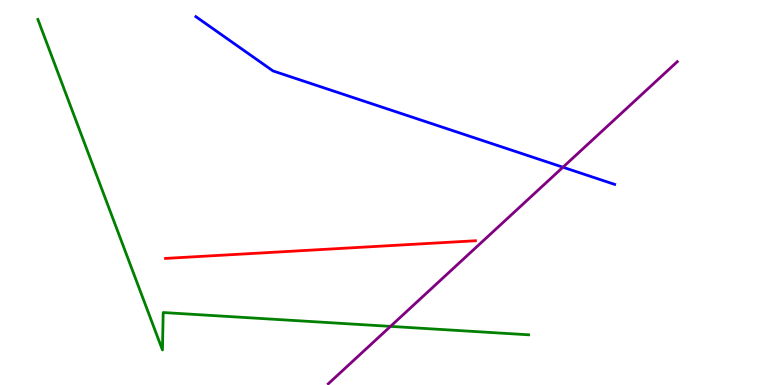[{'lines': ['blue', 'red'], 'intersections': []}, {'lines': ['green', 'red'], 'intersections': []}, {'lines': ['purple', 'red'], 'intersections': []}, {'lines': ['blue', 'green'], 'intersections': []}, {'lines': ['blue', 'purple'], 'intersections': [{'x': 7.26, 'y': 5.66}]}, {'lines': ['green', 'purple'], 'intersections': [{'x': 5.04, 'y': 1.52}]}]